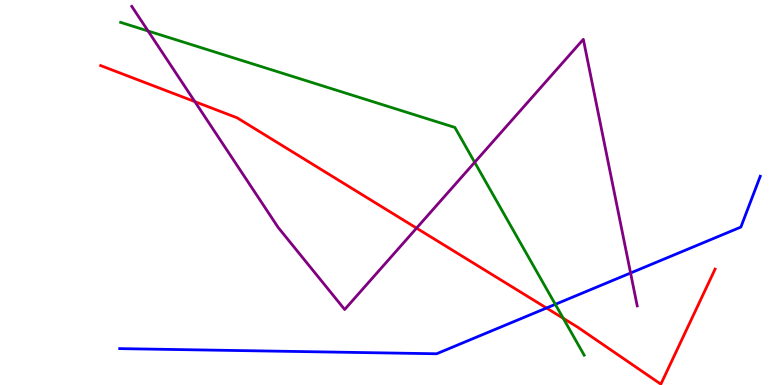[{'lines': ['blue', 'red'], 'intersections': [{'x': 7.05, 'y': 2.0}]}, {'lines': ['green', 'red'], 'intersections': [{'x': 7.27, 'y': 1.73}]}, {'lines': ['purple', 'red'], 'intersections': [{'x': 2.51, 'y': 7.36}, {'x': 5.37, 'y': 4.07}]}, {'lines': ['blue', 'green'], 'intersections': [{'x': 7.17, 'y': 2.09}]}, {'lines': ['blue', 'purple'], 'intersections': [{'x': 8.14, 'y': 2.91}]}, {'lines': ['green', 'purple'], 'intersections': [{'x': 1.91, 'y': 9.19}, {'x': 6.12, 'y': 5.78}]}]